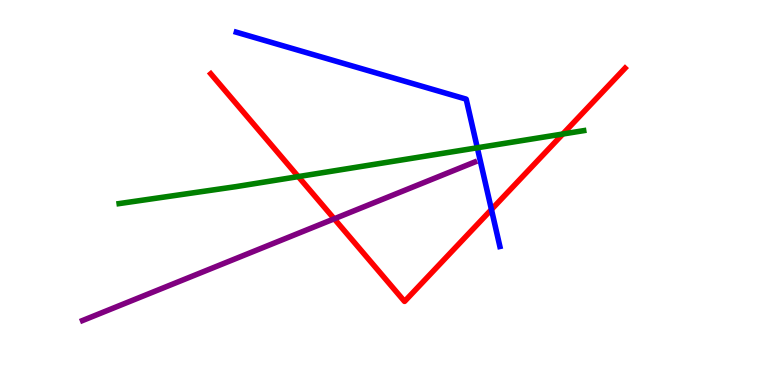[{'lines': ['blue', 'red'], 'intersections': [{'x': 6.34, 'y': 4.56}]}, {'lines': ['green', 'red'], 'intersections': [{'x': 3.85, 'y': 5.41}, {'x': 7.26, 'y': 6.52}]}, {'lines': ['purple', 'red'], 'intersections': [{'x': 4.31, 'y': 4.32}]}, {'lines': ['blue', 'green'], 'intersections': [{'x': 6.16, 'y': 6.16}]}, {'lines': ['blue', 'purple'], 'intersections': []}, {'lines': ['green', 'purple'], 'intersections': []}]